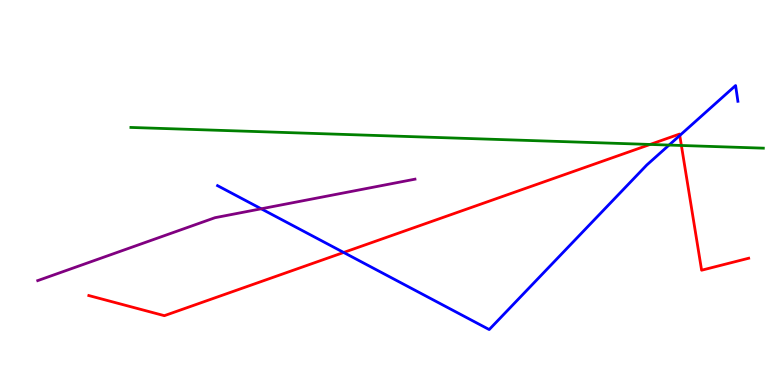[{'lines': ['blue', 'red'], 'intersections': [{'x': 4.43, 'y': 3.44}, {'x': 8.77, 'y': 6.48}]}, {'lines': ['green', 'red'], 'intersections': [{'x': 8.39, 'y': 6.25}, {'x': 8.79, 'y': 6.22}]}, {'lines': ['purple', 'red'], 'intersections': []}, {'lines': ['blue', 'green'], 'intersections': [{'x': 8.63, 'y': 6.23}]}, {'lines': ['blue', 'purple'], 'intersections': [{'x': 3.37, 'y': 4.58}]}, {'lines': ['green', 'purple'], 'intersections': []}]